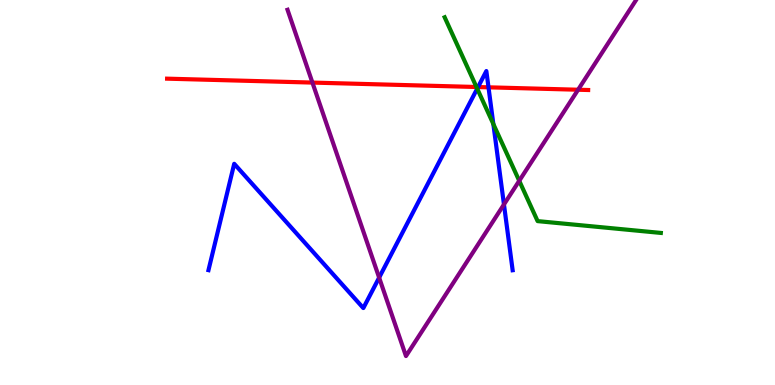[{'lines': ['blue', 'red'], 'intersections': [{'x': 6.17, 'y': 7.74}, {'x': 6.3, 'y': 7.73}]}, {'lines': ['green', 'red'], 'intersections': [{'x': 6.15, 'y': 7.74}]}, {'lines': ['purple', 'red'], 'intersections': [{'x': 4.03, 'y': 7.86}, {'x': 7.46, 'y': 7.67}]}, {'lines': ['blue', 'green'], 'intersections': [{'x': 6.16, 'y': 7.7}, {'x': 6.37, 'y': 6.78}]}, {'lines': ['blue', 'purple'], 'intersections': [{'x': 4.89, 'y': 2.79}, {'x': 6.5, 'y': 4.69}]}, {'lines': ['green', 'purple'], 'intersections': [{'x': 6.7, 'y': 5.3}]}]